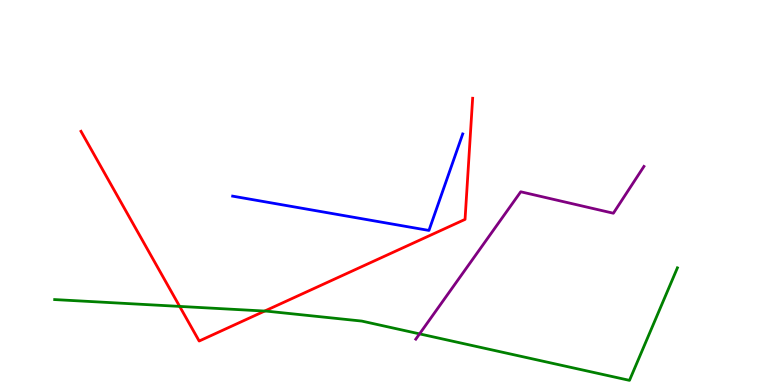[{'lines': ['blue', 'red'], 'intersections': []}, {'lines': ['green', 'red'], 'intersections': [{'x': 2.32, 'y': 2.04}, {'x': 3.42, 'y': 1.92}]}, {'lines': ['purple', 'red'], 'intersections': []}, {'lines': ['blue', 'green'], 'intersections': []}, {'lines': ['blue', 'purple'], 'intersections': []}, {'lines': ['green', 'purple'], 'intersections': [{'x': 5.41, 'y': 1.33}]}]